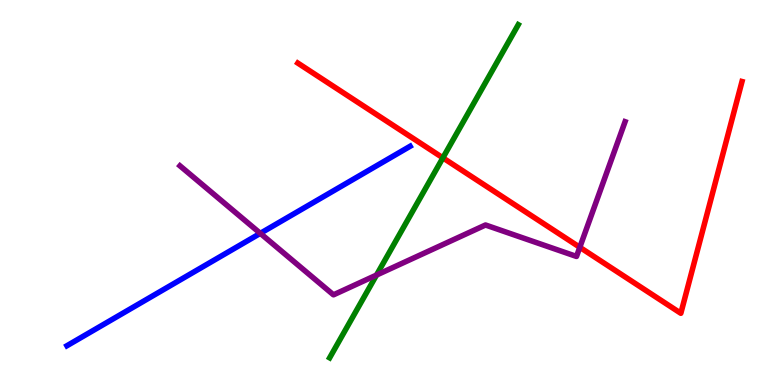[{'lines': ['blue', 'red'], 'intersections': []}, {'lines': ['green', 'red'], 'intersections': [{'x': 5.71, 'y': 5.9}]}, {'lines': ['purple', 'red'], 'intersections': [{'x': 7.48, 'y': 3.58}]}, {'lines': ['blue', 'green'], 'intersections': []}, {'lines': ['blue', 'purple'], 'intersections': [{'x': 3.36, 'y': 3.94}]}, {'lines': ['green', 'purple'], 'intersections': [{'x': 4.86, 'y': 2.86}]}]